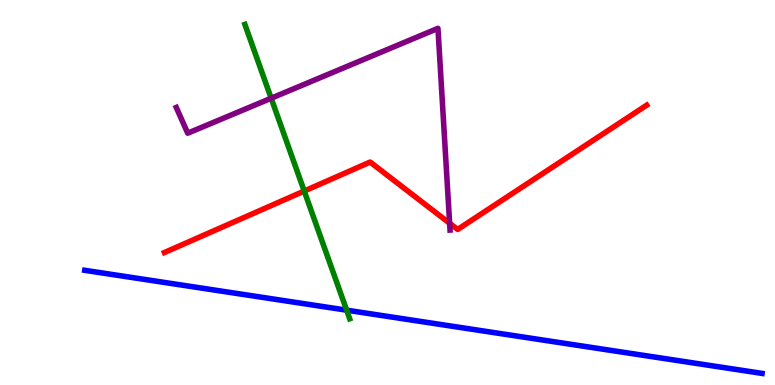[{'lines': ['blue', 'red'], 'intersections': []}, {'lines': ['green', 'red'], 'intersections': [{'x': 3.93, 'y': 5.04}]}, {'lines': ['purple', 'red'], 'intersections': [{'x': 5.8, 'y': 4.2}]}, {'lines': ['blue', 'green'], 'intersections': [{'x': 4.47, 'y': 1.94}]}, {'lines': ['blue', 'purple'], 'intersections': []}, {'lines': ['green', 'purple'], 'intersections': [{'x': 3.5, 'y': 7.45}]}]